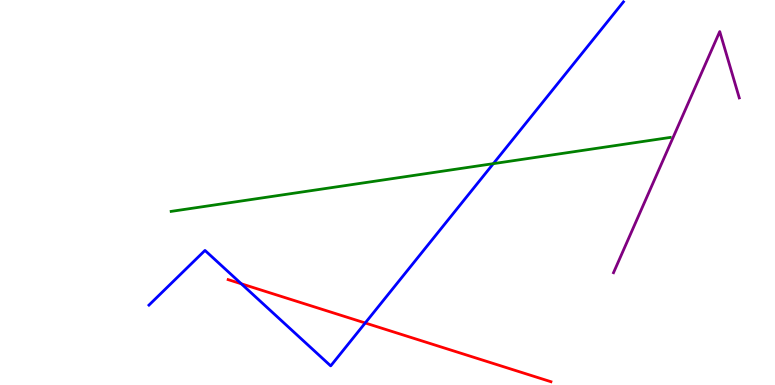[{'lines': ['blue', 'red'], 'intersections': [{'x': 3.11, 'y': 2.63}, {'x': 4.71, 'y': 1.61}]}, {'lines': ['green', 'red'], 'intersections': []}, {'lines': ['purple', 'red'], 'intersections': []}, {'lines': ['blue', 'green'], 'intersections': [{'x': 6.37, 'y': 5.75}]}, {'lines': ['blue', 'purple'], 'intersections': []}, {'lines': ['green', 'purple'], 'intersections': []}]